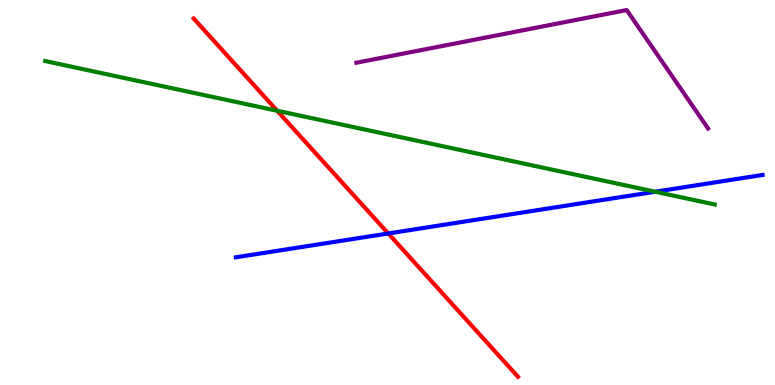[{'lines': ['blue', 'red'], 'intersections': [{'x': 5.01, 'y': 3.94}]}, {'lines': ['green', 'red'], 'intersections': [{'x': 3.58, 'y': 7.12}]}, {'lines': ['purple', 'red'], 'intersections': []}, {'lines': ['blue', 'green'], 'intersections': [{'x': 8.45, 'y': 5.02}]}, {'lines': ['blue', 'purple'], 'intersections': []}, {'lines': ['green', 'purple'], 'intersections': []}]